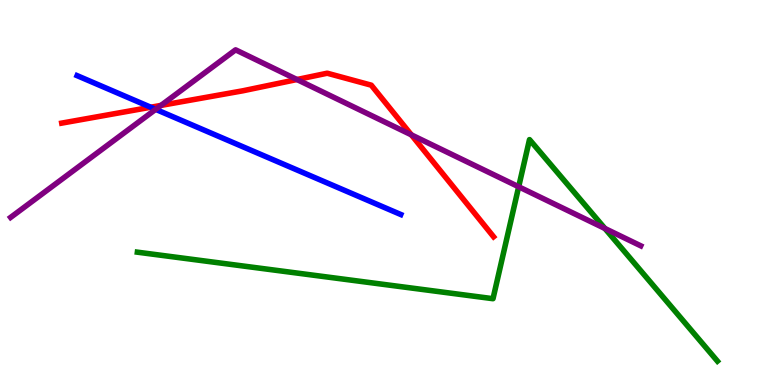[{'lines': ['blue', 'red'], 'intersections': [{'x': 1.95, 'y': 7.21}]}, {'lines': ['green', 'red'], 'intersections': []}, {'lines': ['purple', 'red'], 'intersections': [{'x': 2.08, 'y': 7.26}, {'x': 3.83, 'y': 7.93}, {'x': 5.31, 'y': 6.5}]}, {'lines': ['blue', 'green'], 'intersections': []}, {'lines': ['blue', 'purple'], 'intersections': [{'x': 2.01, 'y': 7.16}]}, {'lines': ['green', 'purple'], 'intersections': [{'x': 6.69, 'y': 5.15}, {'x': 7.81, 'y': 4.07}]}]